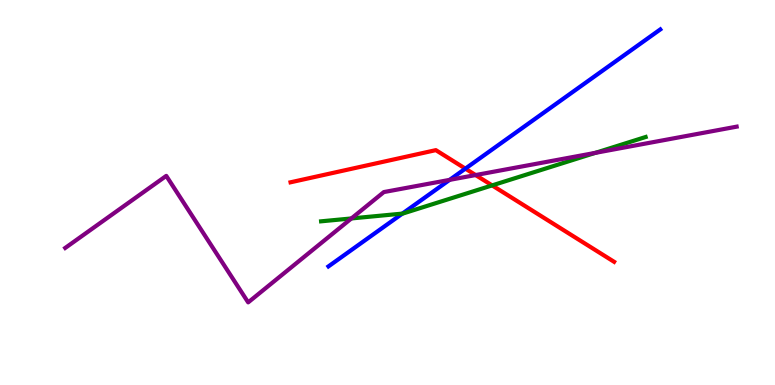[{'lines': ['blue', 'red'], 'intersections': [{'x': 6.0, 'y': 5.62}]}, {'lines': ['green', 'red'], 'intersections': [{'x': 6.35, 'y': 5.18}]}, {'lines': ['purple', 'red'], 'intersections': [{'x': 6.14, 'y': 5.45}]}, {'lines': ['blue', 'green'], 'intersections': [{'x': 5.19, 'y': 4.45}]}, {'lines': ['blue', 'purple'], 'intersections': [{'x': 5.8, 'y': 5.33}]}, {'lines': ['green', 'purple'], 'intersections': [{'x': 4.53, 'y': 4.33}, {'x': 7.68, 'y': 6.03}]}]